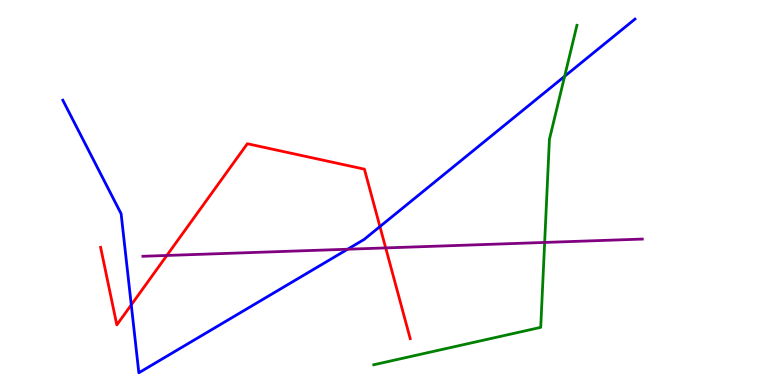[{'lines': ['blue', 'red'], 'intersections': [{'x': 1.69, 'y': 2.08}, {'x': 4.9, 'y': 4.11}]}, {'lines': ['green', 'red'], 'intersections': []}, {'lines': ['purple', 'red'], 'intersections': [{'x': 2.15, 'y': 3.36}, {'x': 4.98, 'y': 3.56}]}, {'lines': ['blue', 'green'], 'intersections': [{'x': 7.29, 'y': 8.02}]}, {'lines': ['blue', 'purple'], 'intersections': [{'x': 4.49, 'y': 3.53}]}, {'lines': ['green', 'purple'], 'intersections': [{'x': 7.03, 'y': 3.7}]}]